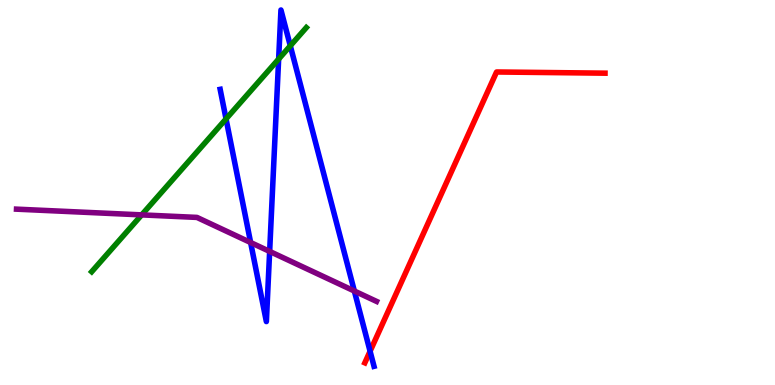[{'lines': ['blue', 'red'], 'intersections': [{'x': 4.78, 'y': 0.877}]}, {'lines': ['green', 'red'], 'intersections': []}, {'lines': ['purple', 'red'], 'intersections': []}, {'lines': ['blue', 'green'], 'intersections': [{'x': 2.92, 'y': 6.91}, {'x': 3.6, 'y': 8.47}, {'x': 3.75, 'y': 8.81}]}, {'lines': ['blue', 'purple'], 'intersections': [{'x': 3.23, 'y': 3.7}, {'x': 3.48, 'y': 3.47}, {'x': 4.57, 'y': 2.44}]}, {'lines': ['green', 'purple'], 'intersections': [{'x': 1.83, 'y': 4.42}]}]